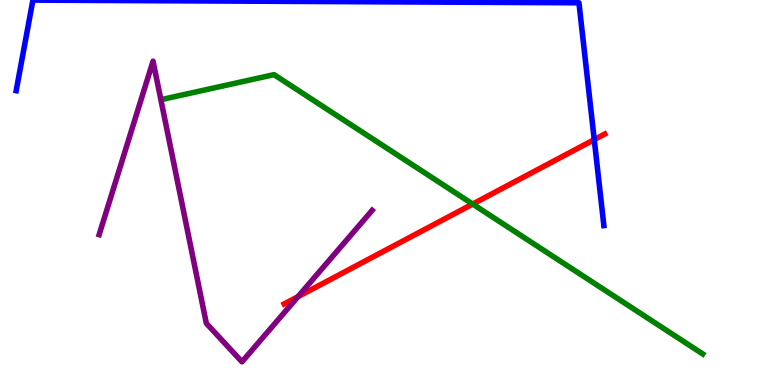[{'lines': ['blue', 'red'], 'intersections': [{'x': 7.67, 'y': 6.37}]}, {'lines': ['green', 'red'], 'intersections': [{'x': 6.1, 'y': 4.7}]}, {'lines': ['purple', 'red'], 'intersections': [{'x': 3.85, 'y': 2.3}]}, {'lines': ['blue', 'green'], 'intersections': []}, {'lines': ['blue', 'purple'], 'intersections': []}, {'lines': ['green', 'purple'], 'intersections': []}]